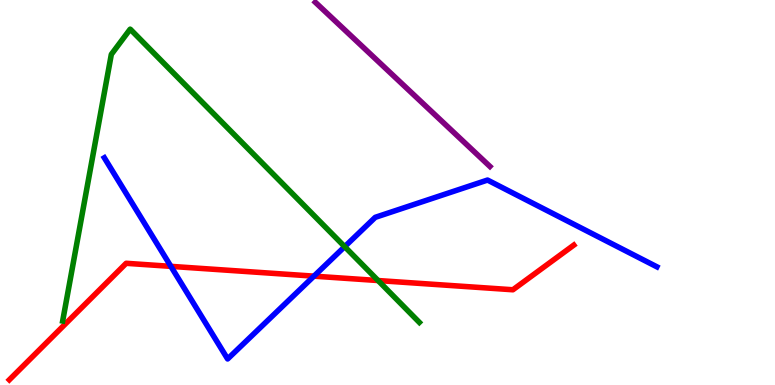[{'lines': ['blue', 'red'], 'intersections': [{'x': 2.2, 'y': 3.08}, {'x': 4.05, 'y': 2.83}]}, {'lines': ['green', 'red'], 'intersections': [{'x': 4.88, 'y': 2.71}]}, {'lines': ['purple', 'red'], 'intersections': []}, {'lines': ['blue', 'green'], 'intersections': [{'x': 4.45, 'y': 3.59}]}, {'lines': ['blue', 'purple'], 'intersections': []}, {'lines': ['green', 'purple'], 'intersections': []}]